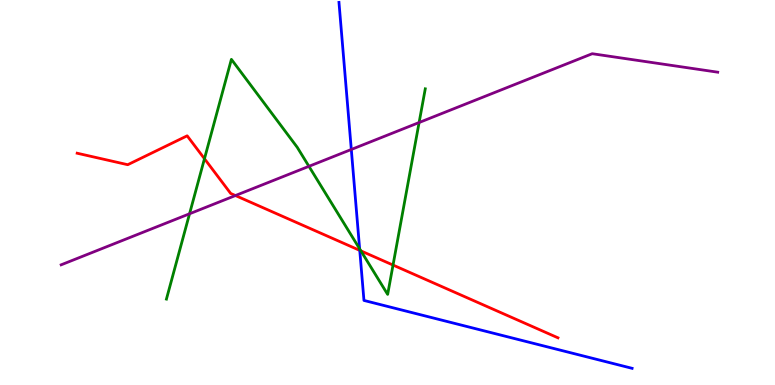[{'lines': ['blue', 'red'], 'intersections': [{'x': 4.64, 'y': 3.5}]}, {'lines': ['green', 'red'], 'intersections': [{'x': 2.64, 'y': 5.88}, {'x': 4.66, 'y': 3.48}, {'x': 5.07, 'y': 3.12}]}, {'lines': ['purple', 'red'], 'intersections': [{'x': 3.04, 'y': 4.92}]}, {'lines': ['blue', 'green'], 'intersections': [{'x': 4.64, 'y': 3.54}]}, {'lines': ['blue', 'purple'], 'intersections': [{'x': 4.53, 'y': 6.12}]}, {'lines': ['green', 'purple'], 'intersections': [{'x': 2.45, 'y': 4.45}, {'x': 3.99, 'y': 5.68}, {'x': 5.41, 'y': 6.82}]}]